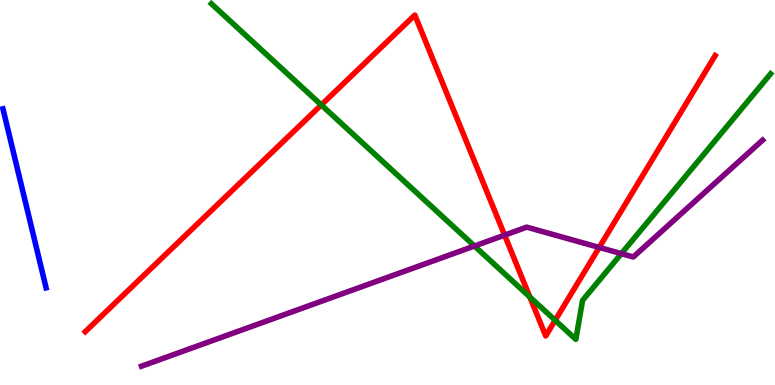[{'lines': ['blue', 'red'], 'intersections': []}, {'lines': ['green', 'red'], 'intersections': [{'x': 4.15, 'y': 7.27}, {'x': 6.84, 'y': 2.29}, {'x': 7.16, 'y': 1.68}]}, {'lines': ['purple', 'red'], 'intersections': [{'x': 6.51, 'y': 3.89}, {'x': 7.73, 'y': 3.57}]}, {'lines': ['blue', 'green'], 'intersections': []}, {'lines': ['blue', 'purple'], 'intersections': []}, {'lines': ['green', 'purple'], 'intersections': [{'x': 6.12, 'y': 3.61}, {'x': 8.02, 'y': 3.41}]}]